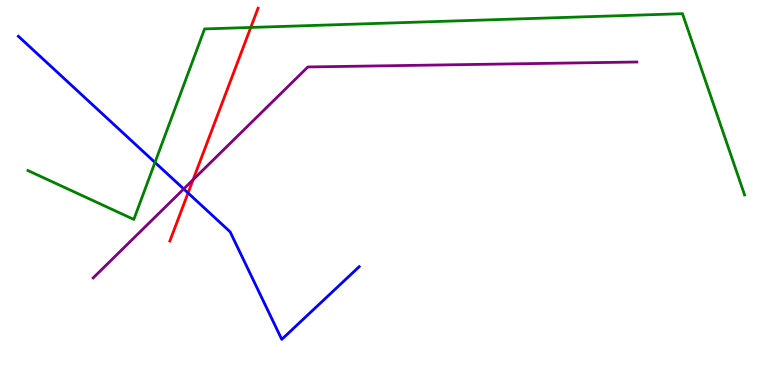[{'lines': ['blue', 'red'], 'intersections': [{'x': 2.43, 'y': 4.99}]}, {'lines': ['green', 'red'], 'intersections': [{'x': 3.24, 'y': 9.29}]}, {'lines': ['purple', 'red'], 'intersections': [{'x': 2.49, 'y': 5.33}]}, {'lines': ['blue', 'green'], 'intersections': [{'x': 2.0, 'y': 5.78}]}, {'lines': ['blue', 'purple'], 'intersections': [{'x': 2.37, 'y': 5.09}]}, {'lines': ['green', 'purple'], 'intersections': []}]